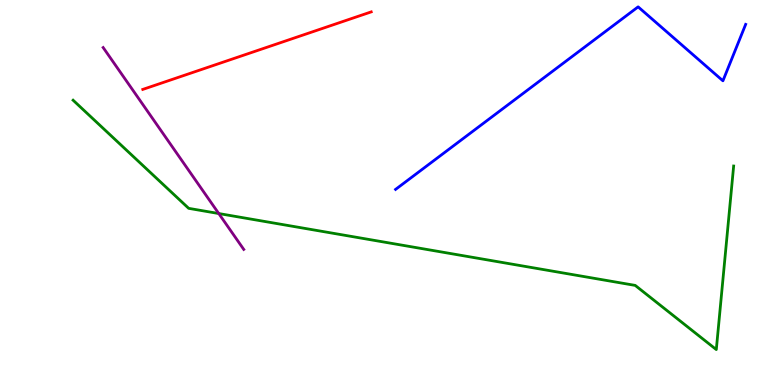[{'lines': ['blue', 'red'], 'intersections': []}, {'lines': ['green', 'red'], 'intersections': []}, {'lines': ['purple', 'red'], 'intersections': []}, {'lines': ['blue', 'green'], 'intersections': []}, {'lines': ['blue', 'purple'], 'intersections': []}, {'lines': ['green', 'purple'], 'intersections': [{'x': 2.82, 'y': 4.45}]}]